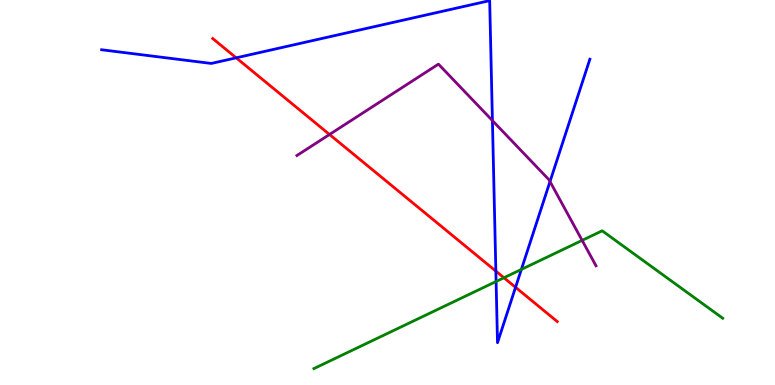[{'lines': ['blue', 'red'], 'intersections': [{'x': 3.05, 'y': 8.5}, {'x': 6.4, 'y': 2.96}, {'x': 6.65, 'y': 2.54}]}, {'lines': ['green', 'red'], 'intersections': [{'x': 6.5, 'y': 2.79}]}, {'lines': ['purple', 'red'], 'intersections': [{'x': 4.25, 'y': 6.51}]}, {'lines': ['blue', 'green'], 'intersections': [{'x': 6.4, 'y': 2.69}, {'x': 6.73, 'y': 3.0}]}, {'lines': ['blue', 'purple'], 'intersections': [{'x': 6.35, 'y': 6.87}, {'x': 7.1, 'y': 5.28}]}, {'lines': ['green', 'purple'], 'intersections': [{'x': 7.51, 'y': 3.76}]}]